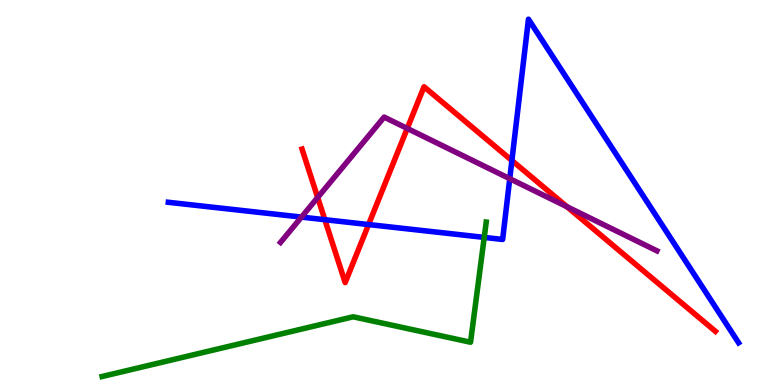[{'lines': ['blue', 'red'], 'intersections': [{'x': 4.19, 'y': 4.29}, {'x': 4.76, 'y': 4.17}, {'x': 6.61, 'y': 5.83}]}, {'lines': ['green', 'red'], 'intersections': []}, {'lines': ['purple', 'red'], 'intersections': [{'x': 4.1, 'y': 4.87}, {'x': 5.25, 'y': 6.66}, {'x': 7.32, 'y': 4.63}]}, {'lines': ['blue', 'green'], 'intersections': [{'x': 6.25, 'y': 3.83}]}, {'lines': ['blue', 'purple'], 'intersections': [{'x': 3.89, 'y': 4.36}, {'x': 6.58, 'y': 5.36}]}, {'lines': ['green', 'purple'], 'intersections': []}]